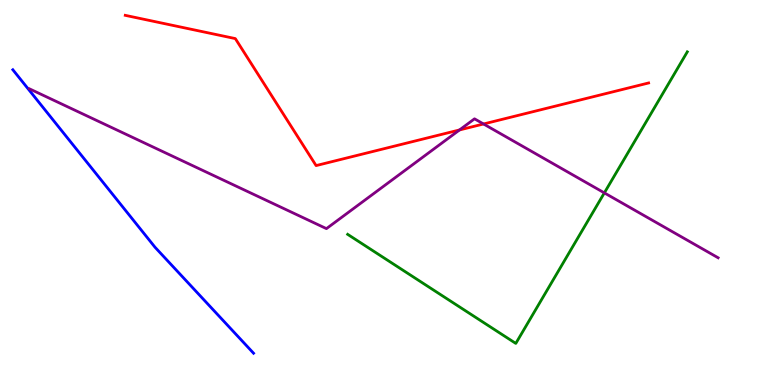[{'lines': ['blue', 'red'], 'intersections': []}, {'lines': ['green', 'red'], 'intersections': []}, {'lines': ['purple', 'red'], 'intersections': [{'x': 5.93, 'y': 6.62}, {'x': 6.24, 'y': 6.78}]}, {'lines': ['blue', 'green'], 'intersections': []}, {'lines': ['blue', 'purple'], 'intersections': []}, {'lines': ['green', 'purple'], 'intersections': [{'x': 7.8, 'y': 4.99}]}]